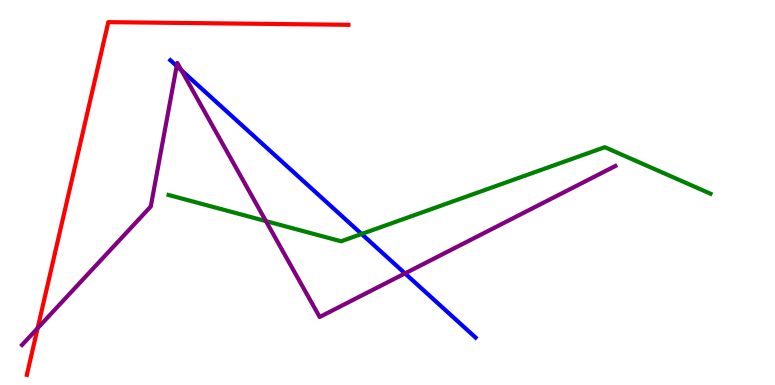[{'lines': ['blue', 'red'], 'intersections': []}, {'lines': ['green', 'red'], 'intersections': []}, {'lines': ['purple', 'red'], 'intersections': [{'x': 0.486, 'y': 1.48}]}, {'lines': ['blue', 'green'], 'intersections': [{'x': 4.67, 'y': 3.92}]}, {'lines': ['blue', 'purple'], 'intersections': [{'x': 2.28, 'y': 8.29}, {'x': 2.34, 'y': 8.18}, {'x': 5.23, 'y': 2.9}]}, {'lines': ['green', 'purple'], 'intersections': [{'x': 3.43, 'y': 4.26}]}]